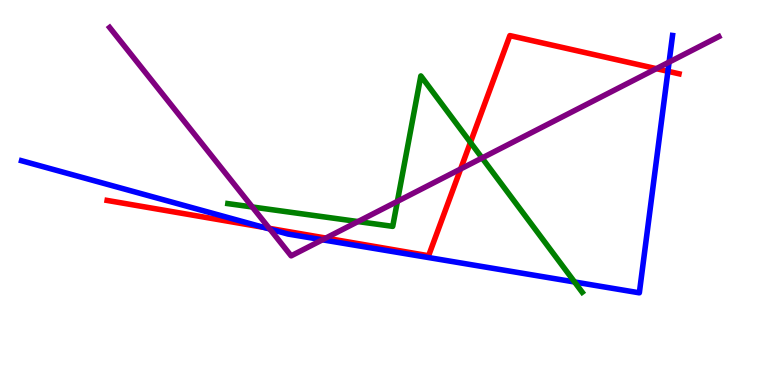[{'lines': ['blue', 'red'], 'intersections': [{'x': 3.4, 'y': 4.09}, {'x': 8.62, 'y': 8.15}]}, {'lines': ['green', 'red'], 'intersections': [{'x': 6.07, 'y': 6.3}]}, {'lines': ['purple', 'red'], 'intersections': [{'x': 3.47, 'y': 4.07}, {'x': 4.2, 'y': 3.82}, {'x': 5.94, 'y': 5.61}, {'x': 8.47, 'y': 8.22}]}, {'lines': ['blue', 'green'], 'intersections': [{'x': 7.41, 'y': 2.68}]}, {'lines': ['blue', 'purple'], 'intersections': [{'x': 3.48, 'y': 4.05}, {'x': 4.16, 'y': 3.77}, {'x': 8.63, 'y': 8.39}]}, {'lines': ['green', 'purple'], 'intersections': [{'x': 3.26, 'y': 4.62}, {'x': 4.62, 'y': 4.24}, {'x': 5.13, 'y': 4.77}, {'x': 6.22, 'y': 5.9}]}]